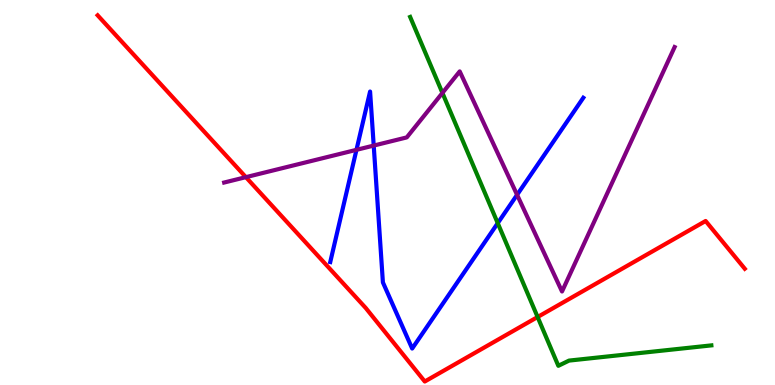[{'lines': ['blue', 'red'], 'intersections': []}, {'lines': ['green', 'red'], 'intersections': [{'x': 6.94, 'y': 1.77}]}, {'lines': ['purple', 'red'], 'intersections': [{'x': 3.17, 'y': 5.4}]}, {'lines': ['blue', 'green'], 'intersections': [{'x': 6.42, 'y': 4.2}]}, {'lines': ['blue', 'purple'], 'intersections': [{'x': 4.6, 'y': 6.11}, {'x': 4.82, 'y': 6.22}, {'x': 6.67, 'y': 4.94}]}, {'lines': ['green', 'purple'], 'intersections': [{'x': 5.71, 'y': 7.59}]}]